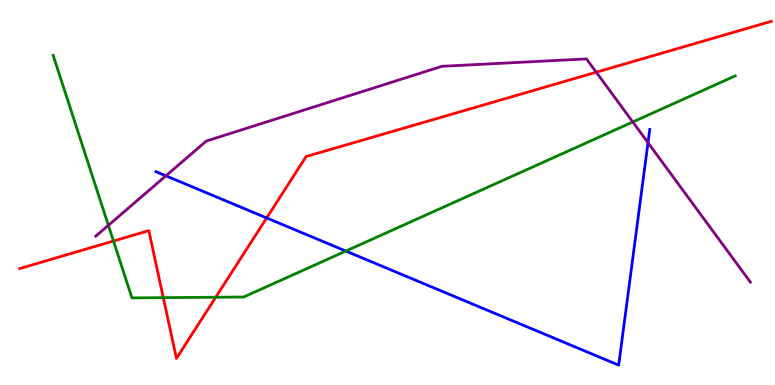[{'lines': ['blue', 'red'], 'intersections': [{'x': 3.44, 'y': 4.34}]}, {'lines': ['green', 'red'], 'intersections': [{'x': 1.46, 'y': 3.74}, {'x': 2.11, 'y': 2.27}, {'x': 2.78, 'y': 2.28}]}, {'lines': ['purple', 'red'], 'intersections': [{'x': 7.69, 'y': 8.12}]}, {'lines': ['blue', 'green'], 'intersections': [{'x': 4.46, 'y': 3.48}]}, {'lines': ['blue', 'purple'], 'intersections': [{'x': 2.14, 'y': 5.43}, {'x': 8.36, 'y': 6.29}]}, {'lines': ['green', 'purple'], 'intersections': [{'x': 1.4, 'y': 4.15}, {'x': 8.16, 'y': 6.83}]}]